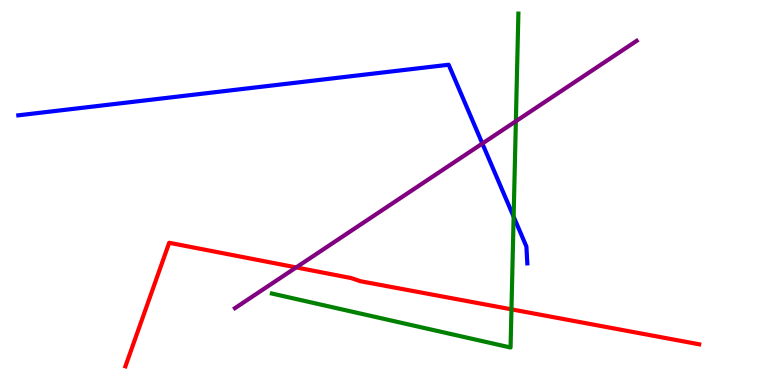[{'lines': ['blue', 'red'], 'intersections': []}, {'lines': ['green', 'red'], 'intersections': [{'x': 6.6, 'y': 1.97}]}, {'lines': ['purple', 'red'], 'intersections': [{'x': 3.82, 'y': 3.05}]}, {'lines': ['blue', 'green'], 'intersections': [{'x': 6.63, 'y': 4.37}]}, {'lines': ['blue', 'purple'], 'intersections': [{'x': 6.22, 'y': 6.27}]}, {'lines': ['green', 'purple'], 'intersections': [{'x': 6.66, 'y': 6.85}]}]